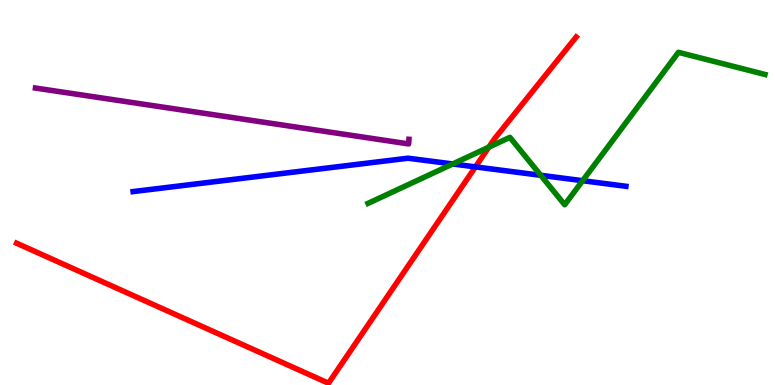[{'lines': ['blue', 'red'], 'intersections': [{'x': 6.13, 'y': 5.67}]}, {'lines': ['green', 'red'], 'intersections': [{'x': 6.31, 'y': 6.18}]}, {'lines': ['purple', 'red'], 'intersections': []}, {'lines': ['blue', 'green'], 'intersections': [{'x': 5.84, 'y': 5.74}, {'x': 6.98, 'y': 5.45}, {'x': 7.52, 'y': 5.31}]}, {'lines': ['blue', 'purple'], 'intersections': []}, {'lines': ['green', 'purple'], 'intersections': []}]